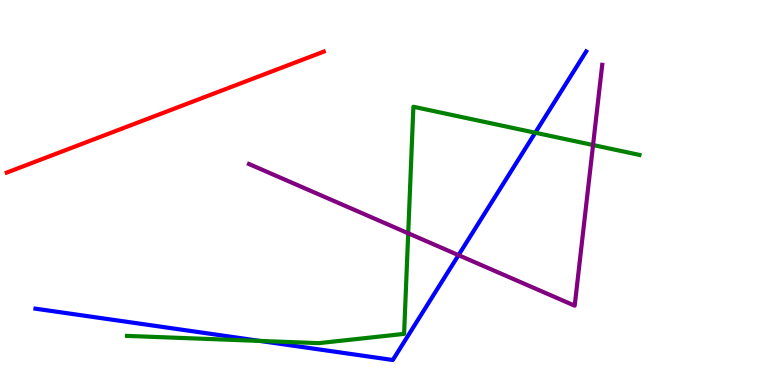[{'lines': ['blue', 'red'], 'intersections': []}, {'lines': ['green', 'red'], 'intersections': []}, {'lines': ['purple', 'red'], 'intersections': []}, {'lines': ['blue', 'green'], 'intersections': [{'x': 3.35, 'y': 1.14}, {'x': 6.91, 'y': 6.55}]}, {'lines': ['blue', 'purple'], 'intersections': [{'x': 5.92, 'y': 3.37}]}, {'lines': ['green', 'purple'], 'intersections': [{'x': 5.27, 'y': 3.94}, {'x': 7.65, 'y': 6.23}]}]